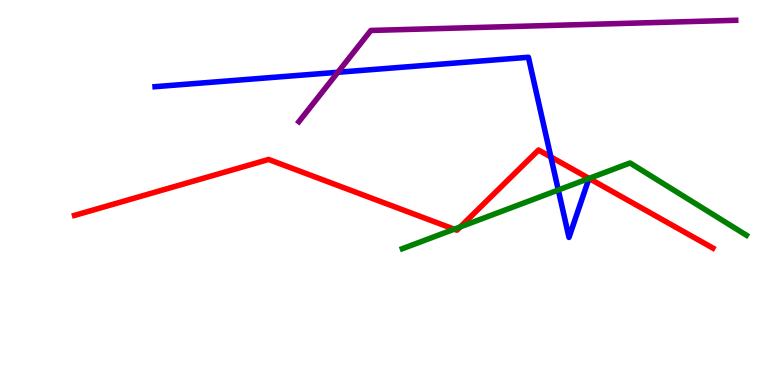[{'lines': ['blue', 'red'], 'intersections': [{'x': 7.11, 'y': 5.92}]}, {'lines': ['green', 'red'], 'intersections': [{'x': 5.86, 'y': 4.05}, {'x': 5.94, 'y': 4.11}, {'x': 7.6, 'y': 5.37}]}, {'lines': ['purple', 'red'], 'intersections': []}, {'lines': ['blue', 'green'], 'intersections': [{'x': 7.2, 'y': 5.07}]}, {'lines': ['blue', 'purple'], 'intersections': [{'x': 4.36, 'y': 8.12}]}, {'lines': ['green', 'purple'], 'intersections': []}]